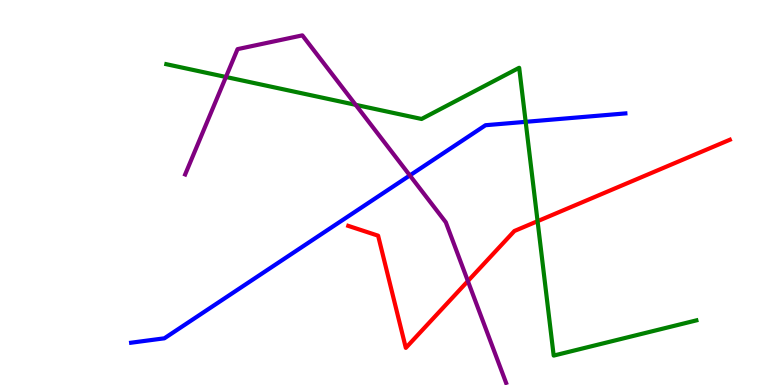[{'lines': ['blue', 'red'], 'intersections': []}, {'lines': ['green', 'red'], 'intersections': [{'x': 6.94, 'y': 4.25}]}, {'lines': ['purple', 'red'], 'intersections': [{'x': 6.04, 'y': 2.7}]}, {'lines': ['blue', 'green'], 'intersections': [{'x': 6.78, 'y': 6.84}]}, {'lines': ['blue', 'purple'], 'intersections': [{'x': 5.29, 'y': 5.44}]}, {'lines': ['green', 'purple'], 'intersections': [{'x': 2.92, 'y': 8.0}, {'x': 4.59, 'y': 7.28}]}]